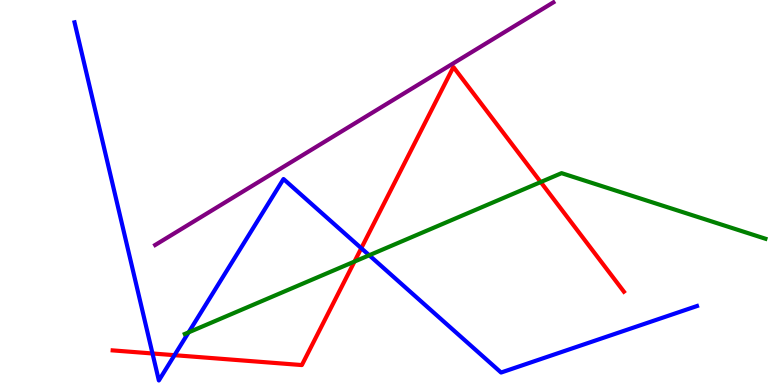[{'lines': ['blue', 'red'], 'intersections': [{'x': 1.97, 'y': 0.819}, {'x': 2.25, 'y': 0.774}, {'x': 4.66, 'y': 3.55}]}, {'lines': ['green', 'red'], 'intersections': [{'x': 4.57, 'y': 3.21}, {'x': 6.98, 'y': 5.27}]}, {'lines': ['purple', 'red'], 'intersections': []}, {'lines': ['blue', 'green'], 'intersections': [{'x': 2.43, 'y': 1.37}, {'x': 4.76, 'y': 3.37}]}, {'lines': ['blue', 'purple'], 'intersections': []}, {'lines': ['green', 'purple'], 'intersections': []}]